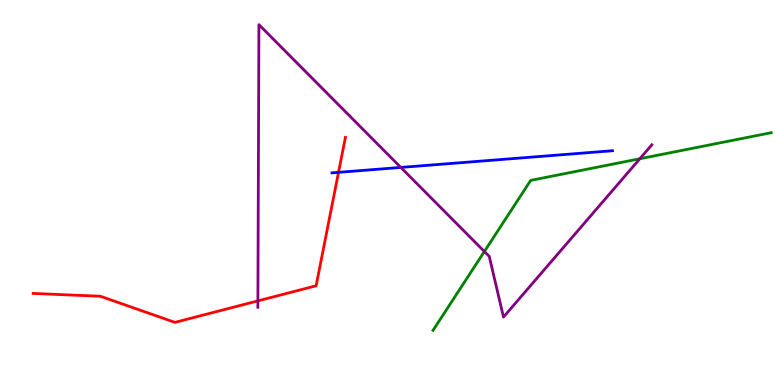[{'lines': ['blue', 'red'], 'intersections': [{'x': 4.37, 'y': 5.52}]}, {'lines': ['green', 'red'], 'intersections': []}, {'lines': ['purple', 'red'], 'intersections': [{'x': 3.33, 'y': 2.19}]}, {'lines': ['blue', 'green'], 'intersections': []}, {'lines': ['blue', 'purple'], 'intersections': [{'x': 5.17, 'y': 5.65}]}, {'lines': ['green', 'purple'], 'intersections': [{'x': 6.25, 'y': 3.47}, {'x': 8.26, 'y': 5.88}]}]